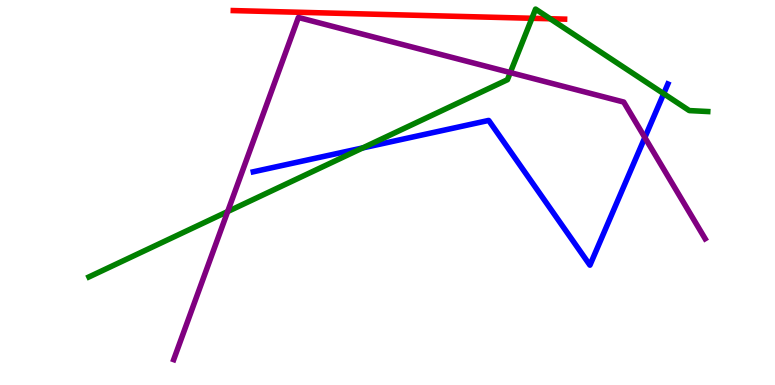[{'lines': ['blue', 'red'], 'intersections': []}, {'lines': ['green', 'red'], 'intersections': [{'x': 6.86, 'y': 9.53}, {'x': 7.1, 'y': 9.51}]}, {'lines': ['purple', 'red'], 'intersections': []}, {'lines': ['blue', 'green'], 'intersections': [{'x': 4.68, 'y': 6.16}, {'x': 8.56, 'y': 7.57}]}, {'lines': ['blue', 'purple'], 'intersections': [{'x': 8.32, 'y': 6.43}]}, {'lines': ['green', 'purple'], 'intersections': [{'x': 2.94, 'y': 4.5}, {'x': 6.58, 'y': 8.12}]}]